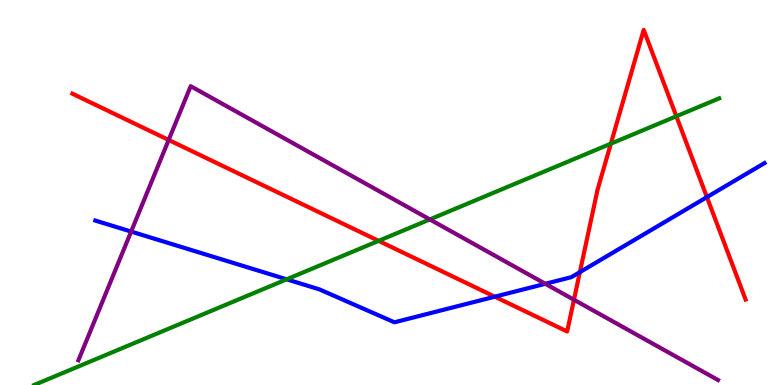[{'lines': ['blue', 'red'], 'intersections': [{'x': 6.38, 'y': 2.29}, {'x': 7.48, 'y': 2.93}, {'x': 9.12, 'y': 4.88}]}, {'lines': ['green', 'red'], 'intersections': [{'x': 4.89, 'y': 3.74}, {'x': 7.88, 'y': 6.27}, {'x': 8.73, 'y': 6.98}]}, {'lines': ['purple', 'red'], 'intersections': [{'x': 2.18, 'y': 6.36}, {'x': 7.41, 'y': 2.21}]}, {'lines': ['blue', 'green'], 'intersections': [{'x': 3.7, 'y': 2.74}]}, {'lines': ['blue', 'purple'], 'intersections': [{'x': 1.69, 'y': 3.99}, {'x': 7.04, 'y': 2.63}]}, {'lines': ['green', 'purple'], 'intersections': [{'x': 5.55, 'y': 4.3}]}]